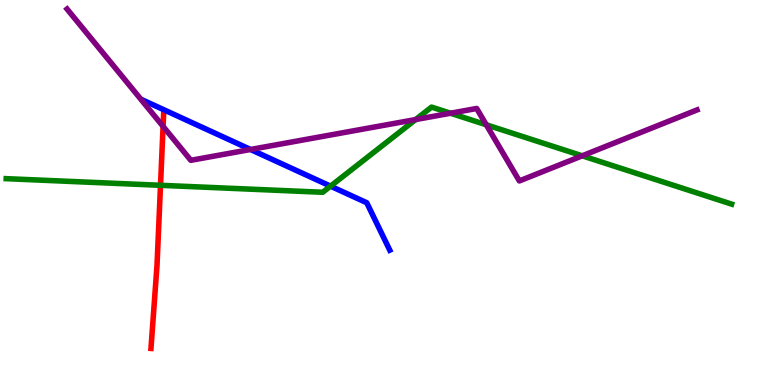[{'lines': ['blue', 'red'], 'intersections': []}, {'lines': ['green', 'red'], 'intersections': [{'x': 2.07, 'y': 5.19}]}, {'lines': ['purple', 'red'], 'intersections': [{'x': 2.1, 'y': 6.72}]}, {'lines': ['blue', 'green'], 'intersections': [{'x': 4.26, 'y': 5.16}]}, {'lines': ['blue', 'purple'], 'intersections': [{'x': 3.23, 'y': 6.12}]}, {'lines': ['green', 'purple'], 'intersections': [{'x': 5.36, 'y': 6.89}, {'x': 5.81, 'y': 7.06}, {'x': 6.27, 'y': 6.76}, {'x': 7.51, 'y': 5.95}]}]